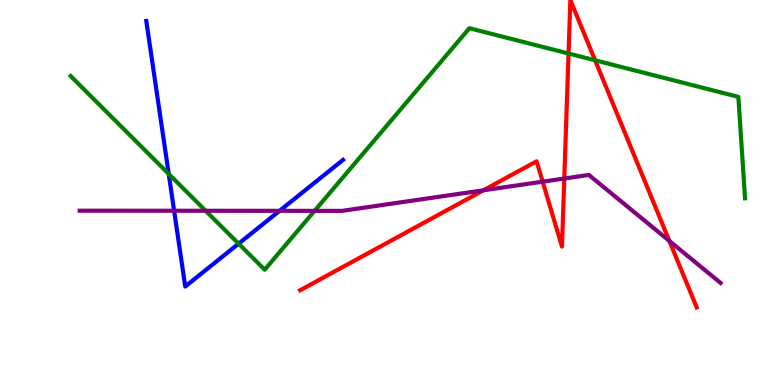[{'lines': ['blue', 'red'], 'intersections': []}, {'lines': ['green', 'red'], 'intersections': [{'x': 7.34, 'y': 8.61}, {'x': 7.68, 'y': 8.43}]}, {'lines': ['purple', 'red'], 'intersections': [{'x': 6.24, 'y': 5.06}, {'x': 7.0, 'y': 5.28}, {'x': 7.28, 'y': 5.36}, {'x': 8.64, 'y': 3.74}]}, {'lines': ['blue', 'green'], 'intersections': [{'x': 2.18, 'y': 5.48}, {'x': 3.08, 'y': 3.67}]}, {'lines': ['blue', 'purple'], 'intersections': [{'x': 2.25, 'y': 4.53}, {'x': 3.61, 'y': 4.52}]}, {'lines': ['green', 'purple'], 'intersections': [{'x': 2.65, 'y': 4.53}, {'x': 4.06, 'y': 4.52}]}]